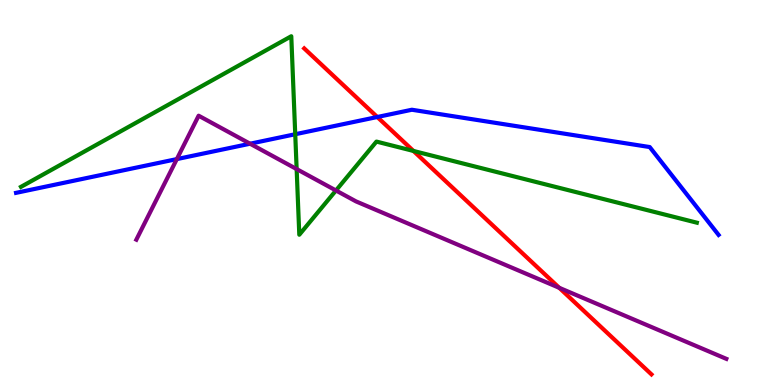[{'lines': ['blue', 'red'], 'intersections': [{'x': 4.87, 'y': 6.96}]}, {'lines': ['green', 'red'], 'intersections': [{'x': 5.33, 'y': 6.08}]}, {'lines': ['purple', 'red'], 'intersections': [{'x': 7.22, 'y': 2.52}]}, {'lines': ['blue', 'green'], 'intersections': [{'x': 3.81, 'y': 6.51}]}, {'lines': ['blue', 'purple'], 'intersections': [{'x': 2.28, 'y': 5.87}, {'x': 3.23, 'y': 6.27}]}, {'lines': ['green', 'purple'], 'intersections': [{'x': 3.83, 'y': 5.61}, {'x': 4.33, 'y': 5.05}]}]